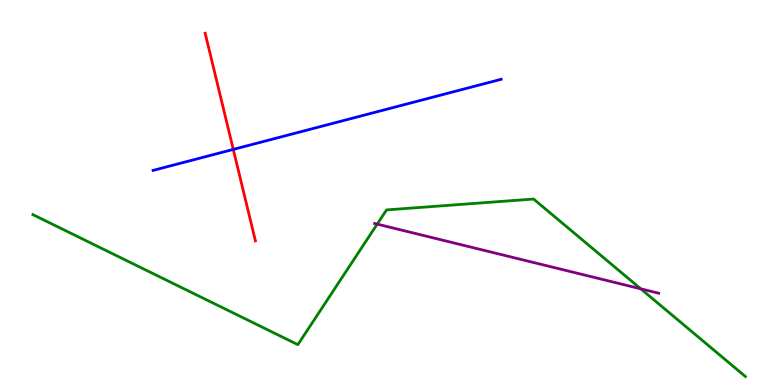[{'lines': ['blue', 'red'], 'intersections': [{'x': 3.01, 'y': 6.12}]}, {'lines': ['green', 'red'], 'intersections': []}, {'lines': ['purple', 'red'], 'intersections': []}, {'lines': ['blue', 'green'], 'intersections': []}, {'lines': ['blue', 'purple'], 'intersections': []}, {'lines': ['green', 'purple'], 'intersections': [{'x': 4.87, 'y': 4.18}, {'x': 8.27, 'y': 2.5}]}]